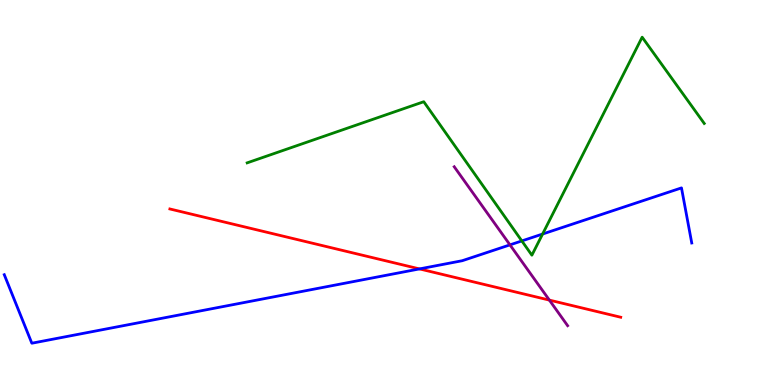[{'lines': ['blue', 'red'], 'intersections': [{'x': 5.41, 'y': 3.02}]}, {'lines': ['green', 'red'], 'intersections': []}, {'lines': ['purple', 'red'], 'intersections': [{'x': 7.09, 'y': 2.21}]}, {'lines': ['blue', 'green'], 'intersections': [{'x': 6.73, 'y': 3.74}, {'x': 7.0, 'y': 3.92}]}, {'lines': ['blue', 'purple'], 'intersections': [{'x': 6.58, 'y': 3.64}]}, {'lines': ['green', 'purple'], 'intersections': []}]